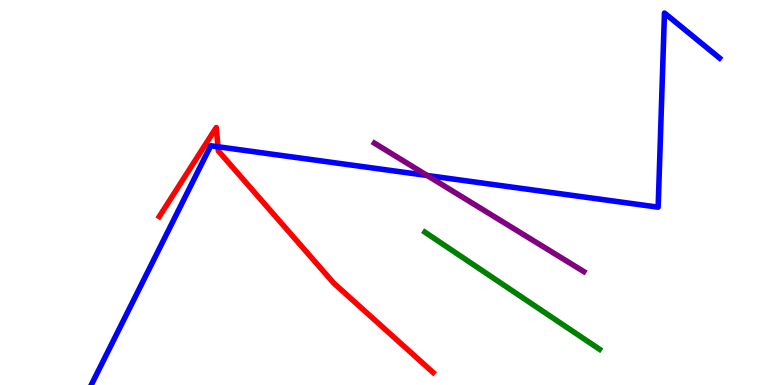[{'lines': ['blue', 'red'], 'intersections': [{'x': 2.81, 'y': 6.19}]}, {'lines': ['green', 'red'], 'intersections': []}, {'lines': ['purple', 'red'], 'intersections': []}, {'lines': ['blue', 'green'], 'intersections': []}, {'lines': ['blue', 'purple'], 'intersections': [{'x': 5.51, 'y': 5.44}]}, {'lines': ['green', 'purple'], 'intersections': []}]